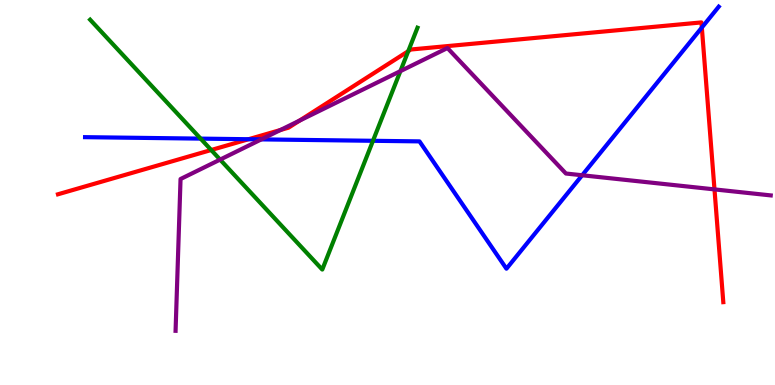[{'lines': ['blue', 'red'], 'intersections': [{'x': 3.21, 'y': 6.38}, {'x': 9.06, 'y': 9.28}]}, {'lines': ['green', 'red'], 'intersections': [{'x': 2.73, 'y': 6.1}, {'x': 5.27, 'y': 8.67}]}, {'lines': ['purple', 'red'], 'intersections': [{'x': 3.62, 'y': 6.62}, {'x': 3.86, 'y': 6.87}, {'x': 9.22, 'y': 5.08}]}, {'lines': ['blue', 'green'], 'intersections': [{'x': 2.59, 'y': 6.4}, {'x': 4.81, 'y': 6.34}]}, {'lines': ['blue', 'purple'], 'intersections': [{'x': 3.37, 'y': 6.38}, {'x': 7.51, 'y': 5.45}]}, {'lines': ['green', 'purple'], 'intersections': [{'x': 2.84, 'y': 5.85}, {'x': 5.17, 'y': 8.15}]}]